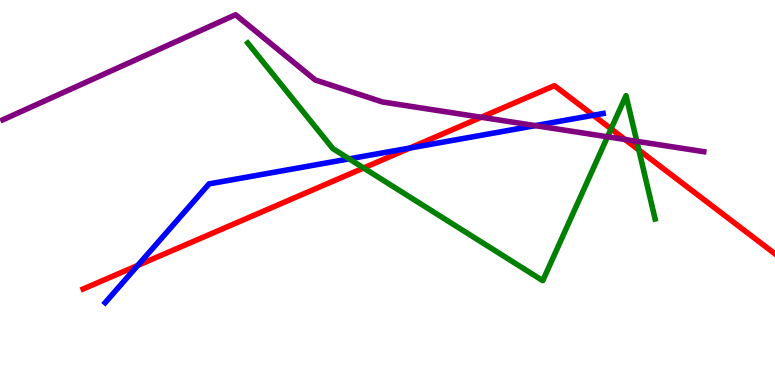[{'lines': ['blue', 'red'], 'intersections': [{'x': 1.78, 'y': 3.11}, {'x': 5.29, 'y': 6.16}, {'x': 7.66, 'y': 7.01}]}, {'lines': ['green', 'red'], 'intersections': [{'x': 4.69, 'y': 5.64}, {'x': 7.88, 'y': 6.65}, {'x': 8.24, 'y': 6.1}]}, {'lines': ['purple', 'red'], 'intersections': [{'x': 6.21, 'y': 6.95}, {'x': 8.07, 'y': 6.38}]}, {'lines': ['blue', 'green'], 'intersections': [{'x': 4.51, 'y': 5.87}]}, {'lines': ['blue', 'purple'], 'intersections': [{'x': 6.91, 'y': 6.74}]}, {'lines': ['green', 'purple'], 'intersections': [{'x': 7.84, 'y': 6.45}, {'x': 8.22, 'y': 6.33}]}]